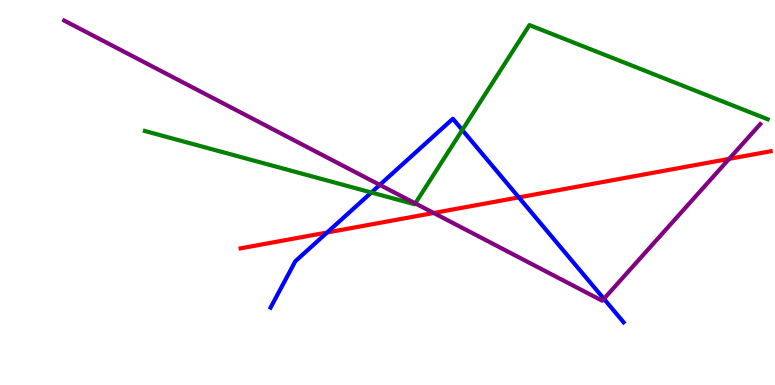[{'lines': ['blue', 'red'], 'intersections': [{'x': 4.22, 'y': 3.96}, {'x': 6.69, 'y': 4.87}]}, {'lines': ['green', 'red'], 'intersections': []}, {'lines': ['purple', 'red'], 'intersections': [{'x': 5.6, 'y': 4.47}, {'x': 9.41, 'y': 5.87}]}, {'lines': ['blue', 'green'], 'intersections': [{'x': 4.79, 'y': 5.0}, {'x': 5.96, 'y': 6.62}]}, {'lines': ['blue', 'purple'], 'intersections': [{'x': 4.9, 'y': 5.2}, {'x': 7.79, 'y': 2.24}]}, {'lines': ['green', 'purple'], 'intersections': [{'x': 5.36, 'y': 4.72}]}]